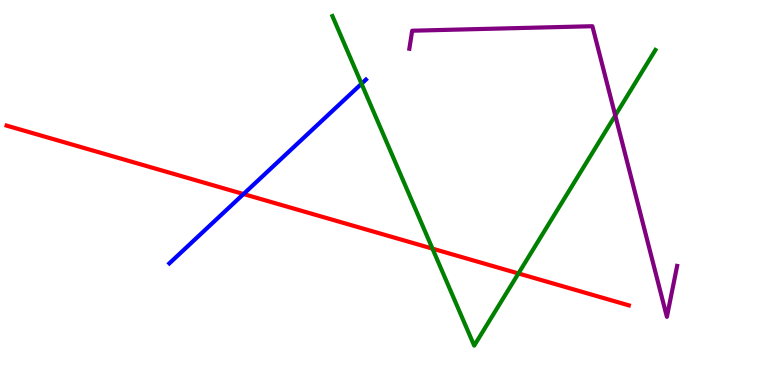[{'lines': ['blue', 'red'], 'intersections': [{'x': 3.14, 'y': 4.96}]}, {'lines': ['green', 'red'], 'intersections': [{'x': 5.58, 'y': 3.54}, {'x': 6.69, 'y': 2.9}]}, {'lines': ['purple', 'red'], 'intersections': []}, {'lines': ['blue', 'green'], 'intersections': [{'x': 4.66, 'y': 7.83}]}, {'lines': ['blue', 'purple'], 'intersections': []}, {'lines': ['green', 'purple'], 'intersections': [{'x': 7.94, 'y': 7.0}]}]